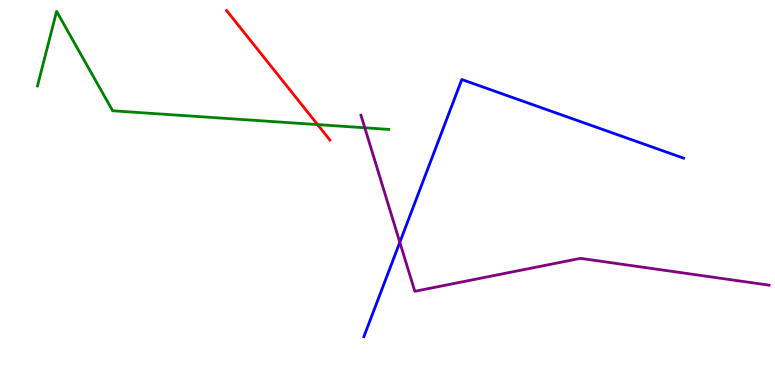[{'lines': ['blue', 'red'], 'intersections': []}, {'lines': ['green', 'red'], 'intersections': [{'x': 4.1, 'y': 6.76}]}, {'lines': ['purple', 'red'], 'intersections': []}, {'lines': ['blue', 'green'], 'intersections': []}, {'lines': ['blue', 'purple'], 'intersections': [{'x': 5.16, 'y': 3.71}]}, {'lines': ['green', 'purple'], 'intersections': [{'x': 4.71, 'y': 6.68}]}]